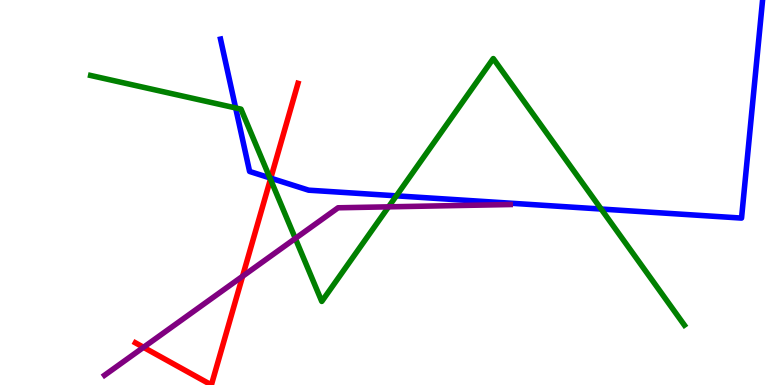[{'lines': ['blue', 'red'], 'intersections': [{'x': 3.49, 'y': 5.37}]}, {'lines': ['green', 'red'], 'intersections': [{'x': 3.49, 'y': 5.34}]}, {'lines': ['purple', 'red'], 'intersections': [{'x': 1.85, 'y': 0.979}, {'x': 3.13, 'y': 2.82}]}, {'lines': ['blue', 'green'], 'intersections': [{'x': 3.04, 'y': 7.2}, {'x': 3.48, 'y': 5.38}, {'x': 5.11, 'y': 4.91}, {'x': 7.76, 'y': 4.57}]}, {'lines': ['blue', 'purple'], 'intersections': []}, {'lines': ['green', 'purple'], 'intersections': [{'x': 3.81, 'y': 3.81}, {'x': 5.01, 'y': 4.63}]}]